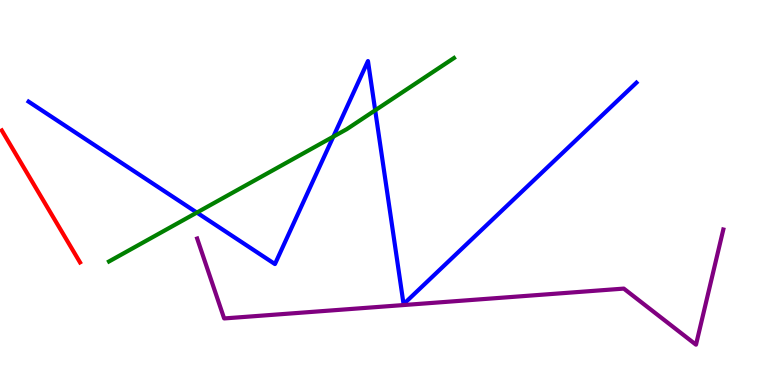[{'lines': ['blue', 'red'], 'intersections': []}, {'lines': ['green', 'red'], 'intersections': []}, {'lines': ['purple', 'red'], 'intersections': []}, {'lines': ['blue', 'green'], 'intersections': [{'x': 2.54, 'y': 4.48}, {'x': 4.3, 'y': 6.45}, {'x': 4.84, 'y': 7.14}]}, {'lines': ['blue', 'purple'], 'intersections': []}, {'lines': ['green', 'purple'], 'intersections': []}]